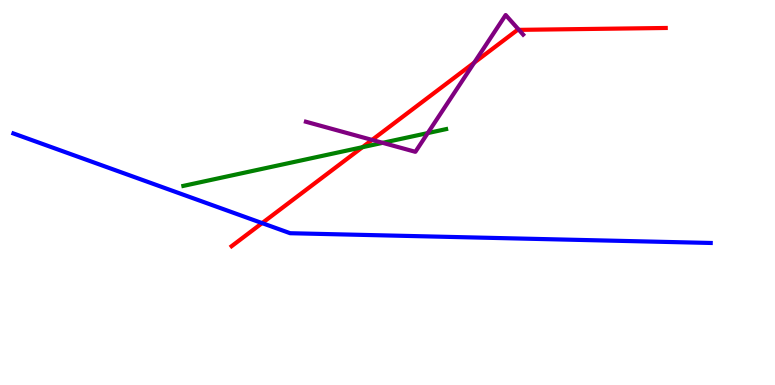[{'lines': ['blue', 'red'], 'intersections': [{'x': 3.38, 'y': 4.21}]}, {'lines': ['green', 'red'], 'intersections': [{'x': 4.68, 'y': 6.18}]}, {'lines': ['purple', 'red'], 'intersections': [{'x': 4.8, 'y': 6.37}, {'x': 6.12, 'y': 8.37}, {'x': 6.7, 'y': 9.22}]}, {'lines': ['blue', 'green'], 'intersections': []}, {'lines': ['blue', 'purple'], 'intersections': []}, {'lines': ['green', 'purple'], 'intersections': [{'x': 4.94, 'y': 6.29}, {'x': 5.52, 'y': 6.54}]}]